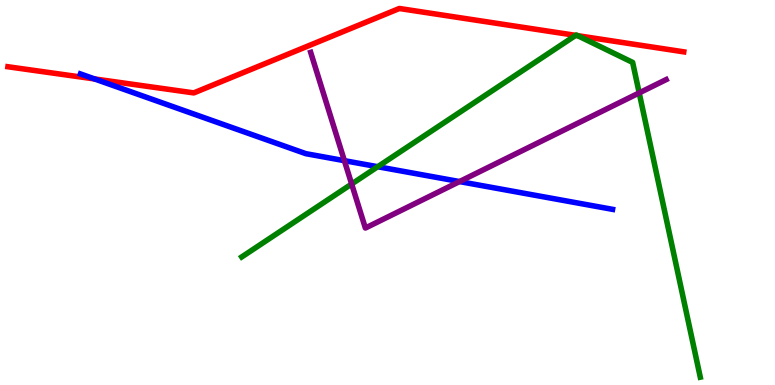[{'lines': ['blue', 'red'], 'intersections': [{'x': 1.22, 'y': 7.95}]}, {'lines': ['green', 'red'], 'intersections': [{'x': 7.43, 'y': 9.08}, {'x': 7.45, 'y': 9.07}]}, {'lines': ['purple', 'red'], 'intersections': []}, {'lines': ['blue', 'green'], 'intersections': [{'x': 4.87, 'y': 5.67}]}, {'lines': ['blue', 'purple'], 'intersections': [{'x': 4.44, 'y': 5.83}, {'x': 5.93, 'y': 5.28}]}, {'lines': ['green', 'purple'], 'intersections': [{'x': 4.54, 'y': 5.22}, {'x': 8.25, 'y': 7.59}]}]